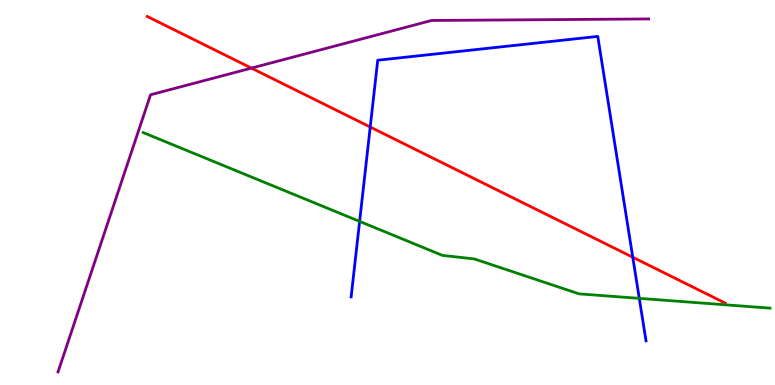[{'lines': ['blue', 'red'], 'intersections': [{'x': 4.78, 'y': 6.7}, {'x': 8.16, 'y': 3.32}]}, {'lines': ['green', 'red'], 'intersections': []}, {'lines': ['purple', 'red'], 'intersections': [{'x': 3.24, 'y': 8.23}]}, {'lines': ['blue', 'green'], 'intersections': [{'x': 4.64, 'y': 4.25}, {'x': 8.25, 'y': 2.25}]}, {'lines': ['blue', 'purple'], 'intersections': []}, {'lines': ['green', 'purple'], 'intersections': []}]